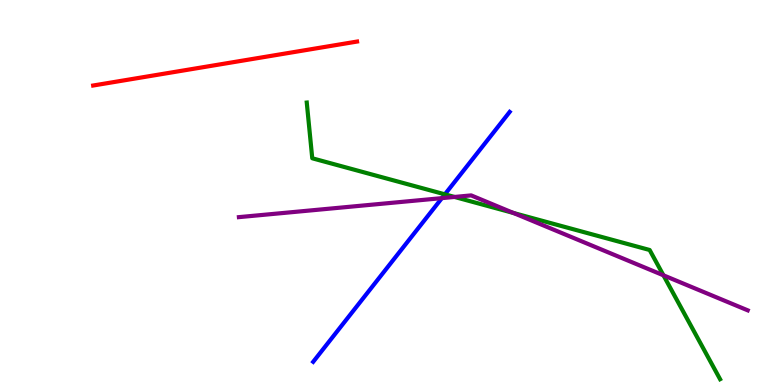[{'lines': ['blue', 'red'], 'intersections': []}, {'lines': ['green', 'red'], 'intersections': []}, {'lines': ['purple', 'red'], 'intersections': []}, {'lines': ['blue', 'green'], 'intersections': [{'x': 5.74, 'y': 4.95}]}, {'lines': ['blue', 'purple'], 'intersections': [{'x': 5.7, 'y': 4.85}]}, {'lines': ['green', 'purple'], 'intersections': [{'x': 5.86, 'y': 4.88}, {'x': 6.63, 'y': 4.47}, {'x': 8.56, 'y': 2.85}]}]